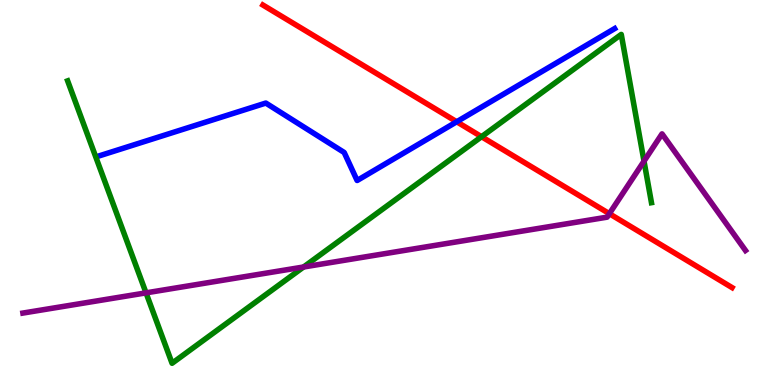[{'lines': ['blue', 'red'], 'intersections': [{'x': 5.89, 'y': 6.84}]}, {'lines': ['green', 'red'], 'intersections': [{'x': 6.21, 'y': 6.45}]}, {'lines': ['purple', 'red'], 'intersections': [{'x': 7.86, 'y': 4.45}]}, {'lines': ['blue', 'green'], 'intersections': []}, {'lines': ['blue', 'purple'], 'intersections': []}, {'lines': ['green', 'purple'], 'intersections': [{'x': 1.88, 'y': 2.39}, {'x': 3.92, 'y': 3.07}, {'x': 8.31, 'y': 5.81}]}]